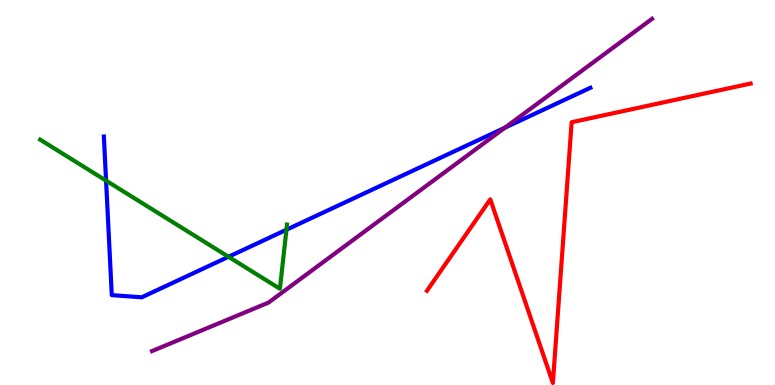[{'lines': ['blue', 'red'], 'intersections': []}, {'lines': ['green', 'red'], 'intersections': []}, {'lines': ['purple', 'red'], 'intersections': []}, {'lines': ['blue', 'green'], 'intersections': [{'x': 1.37, 'y': 5.31}, {'x': 2.95, 'y': 3.33}, {'x': 3.7, 'y': 4.03}]}, {'lines': ['blue', 'purple'], 'intersections': [{'x': 6.51, 'y': 6.68}]}, {'lines': ['green', 'purple'], 'intersections': []}]